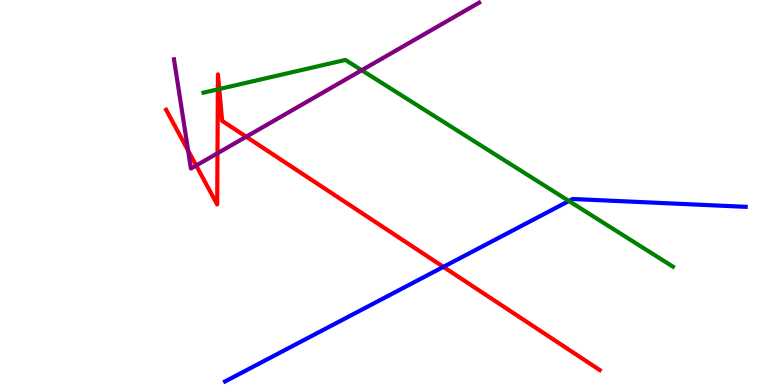[{'lines': ['blue', 'red'], 'intersections': [{'x': 5.72, 'y': 3.07}]}, {'lines': ['green', 'red'], 'intersections': [{'x': 2.81, 'y': 7.68}, {'x': 2.83, 'y': 7.69}]}, {'lines': ['purple', 'red'], 'intersections': [{'x': 2.43, 'y': 6.09}, {'x': 2.53, 'y': 5.7}, {'x': 2.81, 'y': 6.02}, {'x': 3.18, 'y': 6.45}]}, {'lines': ['blue', 'green'], 'intersections': [{'x': 7.34, 'y': 4.78}]}, {'lines': ['blue', 'purple'], 'intersections': []}, {'lines': ['green', 'purple'], 'intersections': [{'x': 4.67, 'y': 8.18}]}]